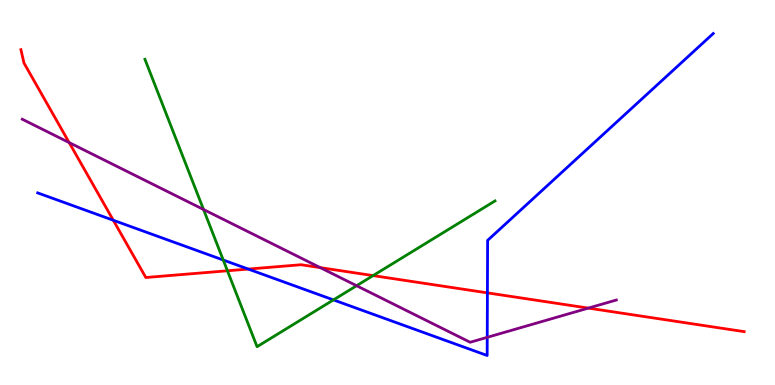[{'lines': ['blue', 'red'], 'intersections': [{'x': 1.46, 'y': 4.28}, {'x': 3.2, 'y': 3.01}, {'x': 6.29, 'y': 2.39}]}, {'lines': ['green', 'red'], 'intersections': [{'x': 2.93, 'y': 2.97}, {'x': 4.81, 'y': 2.84}]}, {'lines': ['purple', 'red'], 'intersections': [{'x': 0.893, 'y': 6.3}, {'x': 4.13, 'y': 3.05}, {'x': 7.59, 'y': 2.0}]}, {'lines': ['blue', 'green'], 'intersections': [{'x': 2.88, 'y': 3.25}, {'x': 4.3, 'y': 2.21}]}, {'lines': ['blue', 'purple'], 'intersections': [{'x': 6.29, 'y': 1.24}]}, {'lines': ['green', 'purple'], 'intersections': [{'x': 2.63, 'y': 4.56}, {'x': 4.6, 'y': 2.58}]}]